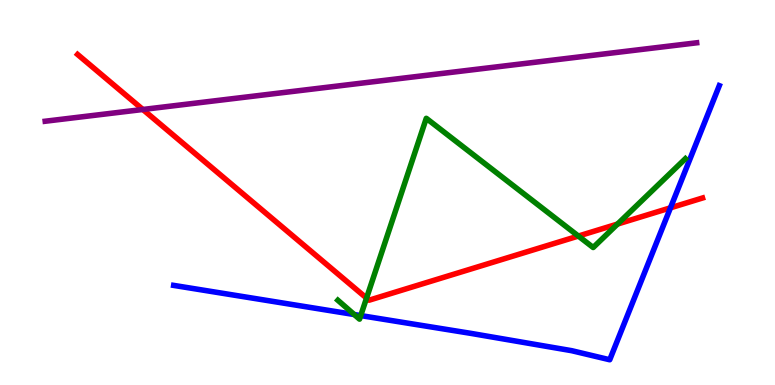[{'lines': ['blue', 'red'], 'intersections': [{'x': 8.65, 'y': 4.6}]}, {'lines': ['green', 'red'], 'intersections': [{'x': 4.73, 'y': 2.26}, {'x': 7.46, 'y': 3.87}, {'x': 7.97, 'y': 4.18}]}, {'lines': ['purple', 'red'], 'intersections': [{'x': 1.84, 'y': 7.16}]}, {'lines': ['blue', 'green'], 'intersections': [{'x': 4.57, 'y': 1.83}, {'x': 4.65, 'y': 1.8}]}, {'lines': ['blue', 'purple'], 'intersections': []}, {'lines': ['green', 'purple'], 'intersections': []}]